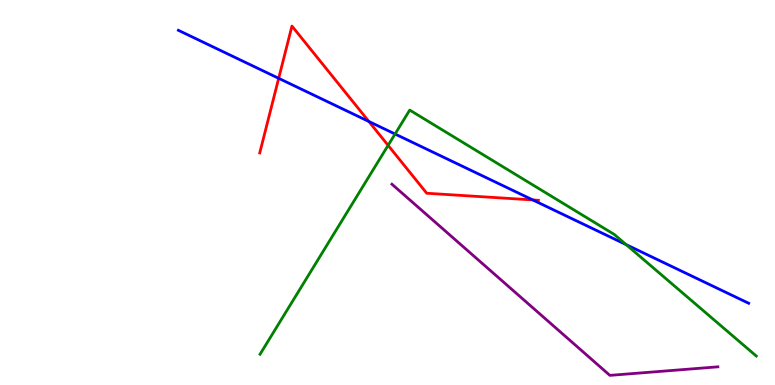[{'lines': ['blue', 'red'], 'intersections': [{'x': 3.6, 'y': 7.97}, {'x': 4.76, 'y': 6.84}, {'x': 6.87, 'y': 4.81}]}, {'lines': ['green', 'red'], 'intersections': [{'x': 5.01, 'y': 6.22}]}, {'lines': ['purple', 'red'], 'intersections': []}, {'lines': ['blue', 'green'], 'intersections': [{'x': 5.1, 'y': 6.52}, {'x': 8.08, 'y': 3.65}]}, {'lines': ['blue', 'purple'], 'intersections': []}, {'lines': ['green', 'purple'], 'intersections': []}]